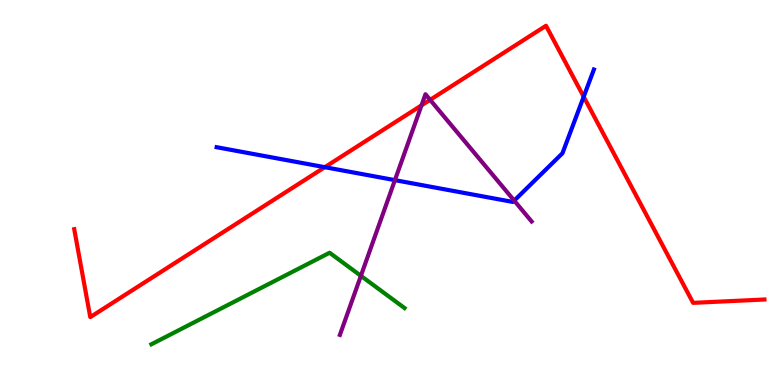[{'lines': ['blue', 'red'], 'intersections': [{'x': 4.19, 'y': 5.66}, {'x': 7.53, 'y': 7.49}]}, {'lines': ['green', 'red'], 'intersections': []}, {'lines': ['purple', 'red'], 'intersections': [{'x': 5.44, 'y': 7.26}, {'x': 5.55, 'y': 7.41}]}, {'lines': ['blue', 'green'], 'intersections': []}, {'lines': ['blue', 'purple'], 'intersections': [{'x': 5.1, 'y': 5.32}, {'x': 6.64, 'y': 4.79}]}, {'lines': ['green', 'purple'], 'intersections': [{'x': 4.66, 'y': 2.84}]}]